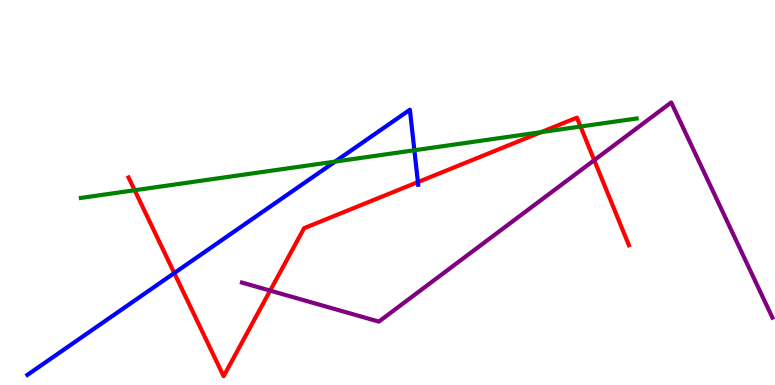[{'lines': ['blue', 'red'], 'intersections': [{'x': 2.25, 'y': 2.91}, {'x': 5.39, 'y': 5.27}]}, {'lines': ['green', 'red'], 'intersections': [{'x': 1.74, 'y': 5.06}, {'x': 6.98, 'y': 6.57}, {'x': 7.49, 'y': 6.71}]}, {'lines': ['purple', 'red'], 'intersections': [{'x': 3.49, 'y': 2.45}, {'x': 7.67, 'y': 5.84}]}, {'lines': ['blue', 'green'], 'intersections': [{'x': 4.32, 'y': 5.8}, {'x': 5.35, 'y': 6.1}]}, {'lines': ['blue', 'purple'], 'intersections': []}, {'lines': ['green', 'purple'], 'intersections': []}]